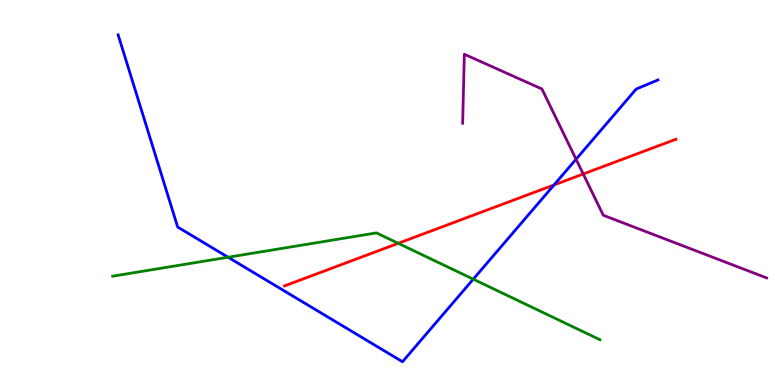[{'lines': ['blue', 'red'], 'intersections': [{'x': 7.15, 'y': 5.2}]}, {'lines': ['green', 'red'], 'intersections': [{'x': 5.14, 'y': 3.68}]}, {'lines': ['purple', 'red'], 'intersections': [{'x': 7.53, 'y': 5.48}]}, {'lines': ['blue', 'green'], 'intersections': [{'x': 2.94, 'y': 3.32}, {'x': 6.11, 'y': 2.75}]}, {'lines': ['blue', 'purple'], 'intersections': [{'x': 7.43, 'y': 5.86}]}, {'lines': ['green', 'purple'], 'intersections': []}]